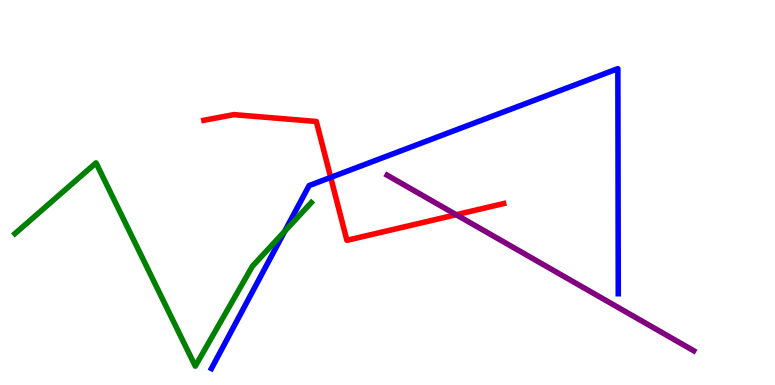[{'lines': ['blue', 'red'], 'intersections': [{'x': 4.27, 'y': 5.39}]}, {'lines': ['green', 'red'], 'intersections': []}, {'lines': ['purple', 'red'], 'intersections': [{'x': 5.89, 'y': 4.42}]}, {'lines': ['blue', 'green'], 'intersections': [{'x': 3.67, 'y': 3.99}]}, {'lines': ['blue', 'purple'], 'intersections': []}, {'lines': ['green', 'purple'], 'intersections': []}]